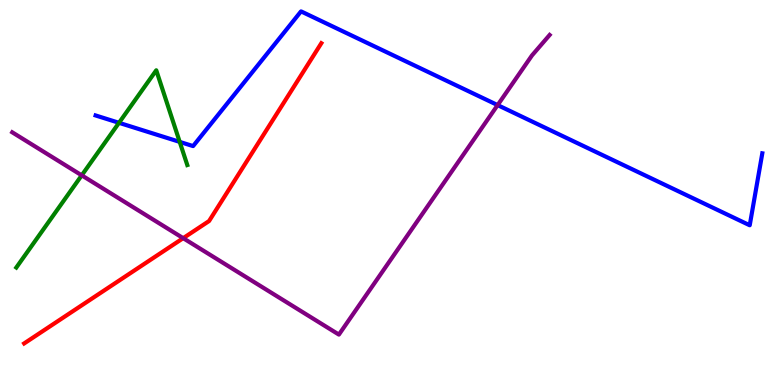[{'lines': ['blue', 'red'], 'intersections': []}, {'lines': ['green', 'red'], 'intersections': []}, {'lines': ['purple', 'red'], 'intersections': [{'x': 2.36, 'y': 3.81}]}, {'lines': ['blue', 'green'], 'intersections': [{'x': 1.54, 'y': 6.81}, {'x': 2.32, 'y': 6.31}]}, {'lines': ['blue', 'purple'], 'intersections': [{'x': 6.42, 'y': 7.27}]}, {'lines': ['green', 'purple'], 'intersections': [{'x': 1.05, 'y': 5.45}]}]